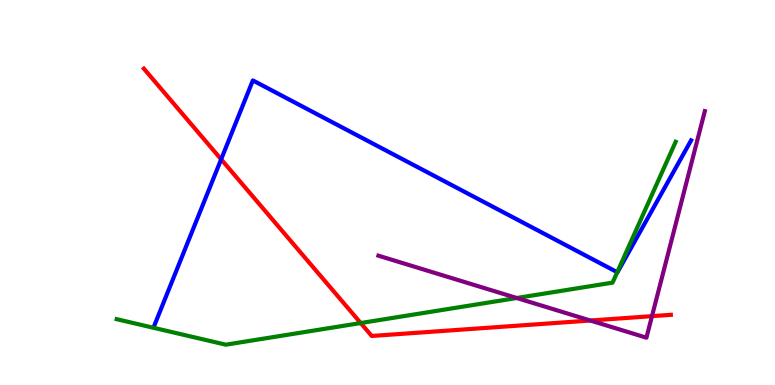[{'lines': ['blue', 'red'], 'intersections': [{'x': 2.85, 'y': 5.86}]}, {'lines': ['green', 'red'], 'intersections': [{'x': 4.65, 'y': 1.61}]}, {'lines': ['purple', 'red'], 'intersections': [{'x': 7.62, 'y': 1.67}, {'x': 8.41, 'y': 1.79}]}, {'lines': ['blue', 'green'], 'intersections': [{'x': 7.96, 'y': 2.93}]}, {'lines': ['blue', 'purple'], 'intersections': []}, {'lines': ['green', 'purple'], 'intersections': [{'x': 6.67, 'y': 2.26}]}]